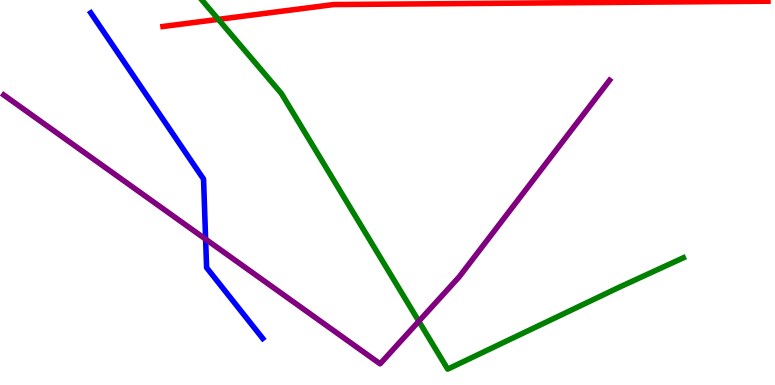[{'lines': ['blue', 'red'], 'intersections': []}, {'lines': ['green', 'red'], 'intersections': [{'x': 2.82, 'y': 9.5}]}, {'lines': ['purple', 'red'], 'intersections': []}, {'lines': ['blue', 'green'], 'intersections': []}, {'lines': ['blue', 'purple'], 'intersections': [{'x': 2.65, 'y': 3.79}]}, {'lines': ['green', 'purple'], 'intersections': [{'x': 5.4, 'y': 1.66}]}]